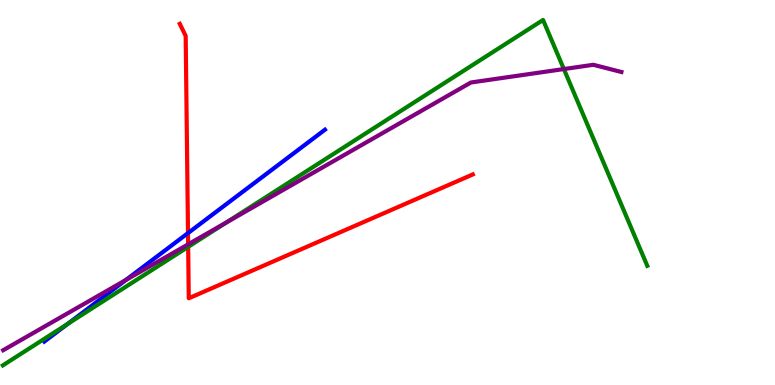[{'lines': ['blue', 'red'], 'intersections': [{'x': 2.43, 'y': 3.95}]}, {'lines': ['green', 'red'], 'intersections': [{'x': 2.43, 'y': 3.59}]}, {'lines': ['purple', 'red'], 'intersections': [{'x': 2.43, 'y': 3.65}]}, {'lines': ['blue', 'green'], 'intersections': [{'x': 0.872, 'y': 1.59}]}, {'lines': ['blue', 'purple'], 'intersections': [{'x': 1.62, 'y': 2.73}]}, {'lines': ['green', 'purple'], 'intersections': [{'x': 2.92, 'y': 4.22}, {'x': 7.28, 'y': 8.21}]}]